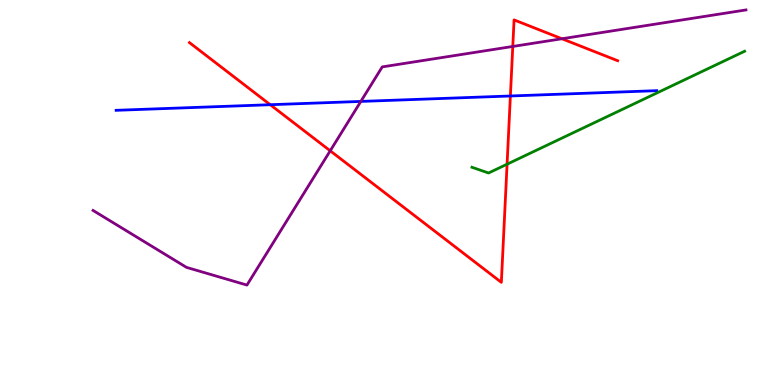[{'lines': ['blue', 'red'], 'intersections': [{'x': 3.49, 'y': 7.28}, {'x': 6.59, 'y': 7.51}]}, {'lines': ['green', 'red'], 'intersections': [{'x': 6.54, 'y': 5.74}]}, {'lines': ['purple', 'red'], 'intersections': [{'x': 4.26, 'y': 6.08}, {'x': 6.62, 'y': 8.79}, {'x': 7.25, 'y': 8.99}]}, {'lines': ['blue', 'green'], 'intersections': []}, {'lines': ['blue', 'purple'], 'intersections': [{'x': 4.66, 'y': 7.37}]}, {'lines': ['green', 'purple'], 'intersections': []}]